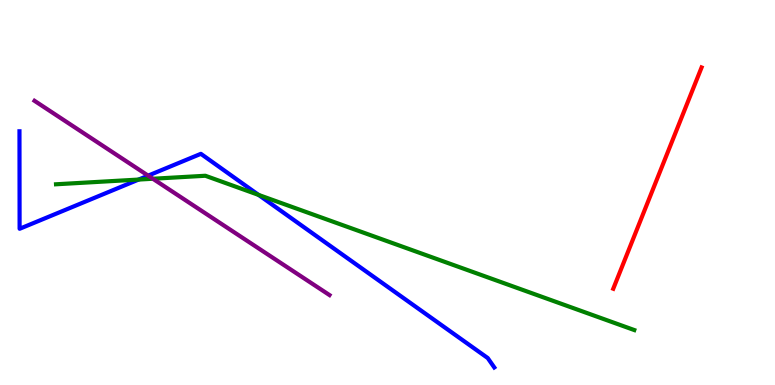[{'lines': ['blue', 'red'], 'intersections': []}, {'lines': ['green', 'red'], 'intersections': []}, {'lines': ['purple', 'red'], 'intersections': []}, {'lines': ['blue', 'green'], 'intersections': [{'x': 1.79, 'y': 5.34}, {'x': 3.34, 'y': 4.94}]}, {'lines': ['blue', 'purple'], 'intersections': [{'x': 1.91, 'y': 5.44}]}, {'lines': ['green', 'purple'], 'intersections': [{'x': 1.97, 'y': 5.36}]}]